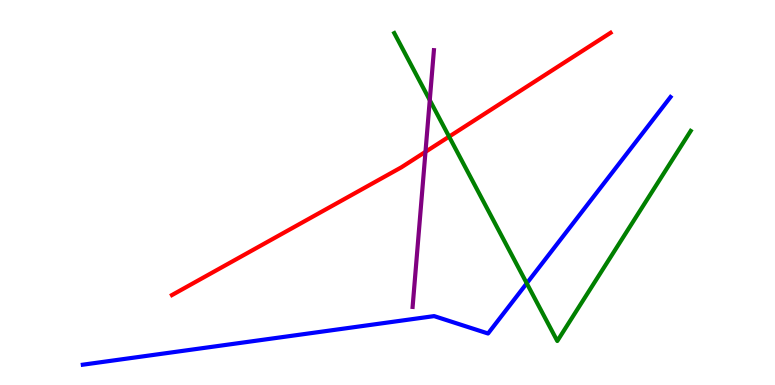[{'lines': ['blue', 'red'], 'intersections': []}, {'lines': ['green', 'red'], 'intersections': [{'x': 5.79, 'y': 6.45}]}, {'lines': ['purple', 'red'], 'intersections': [{'x': 5.49, 'y': 6.06}]}, {'lines': ['blue', 'green'], 'intersections': [{'x': 6.8, 'y': 2.64}]}, {'lines': ['blue', 'purple'], 'intersections': []}, {'lines': ['green', 'purple'], 'intersections': [{'x': 5.55, 'y': 7.4}]}]